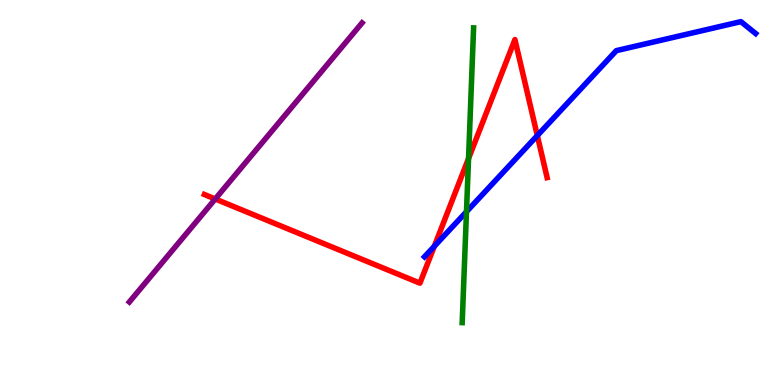[{'lines': ['blue', 'red'], 'intersections': [{'x': 5.6, 'y': 3.6}, {'x': 6.93, 'y': 6.48}]}, {'lines': ['green', 'red'], 'intersections': [{'x': 6.05, 'y': 5.88}]}, {'lines': ['purple', 'red'], 'intersections': [{'x': 2.78, 'y': 4.83}]}, {'lines': ['blue', 'green'], 'intersections': [{'x': 6.02, 'y': 4.5}]}, {'lines': ['blue', 'purple'], 'intersections': []}, {'lines': ['green', 'purple'], 'intersections': []}]